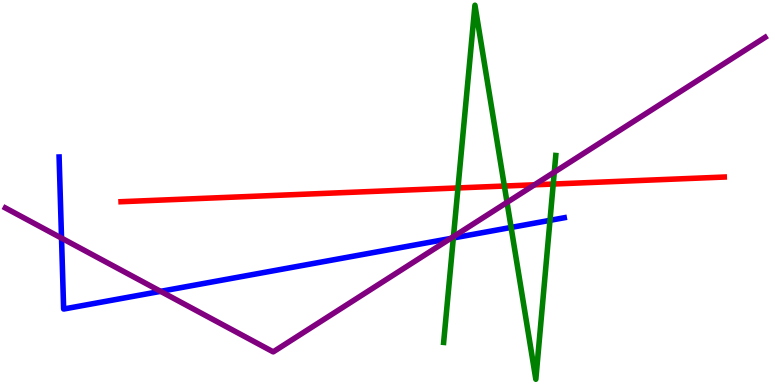[{'lines': ['blue', 'red'], 'intersections': []}, {'lines': ['green', 'red'], 'intersections': [{'x': 5.91, 'y': 5.12}, {'x': 6.51, 'y': 5.17}, {'x': 7.14, 'y': 5.22}]}, {'lines': ['purple', 'red'], 'intersections': [{'x': 6.9, 'y': 5.2}]}, {'lines': ['blue', 'green'], 'intersections': [{'x': 5.85, 'y': 3.82}, {'x': 6.6, 'y': 4.09}, {'x': 7.1, 'y': 4.28}]}, {'lines': ['blue', 'purple'], 'intersections': [{'x': 0.794, 'y': 3.82}, {'x': 2.07, 'y': 2.43}, {'x': 5.81, 'y': 3.81}]}, {'lines': ['green', 'purple'], 'intersections': [{'x': 5.85, 'y': 3.85}, {'x': 6.54, 'y': 4.74}, {'x': 7.15, 'y': 5.53}]}]